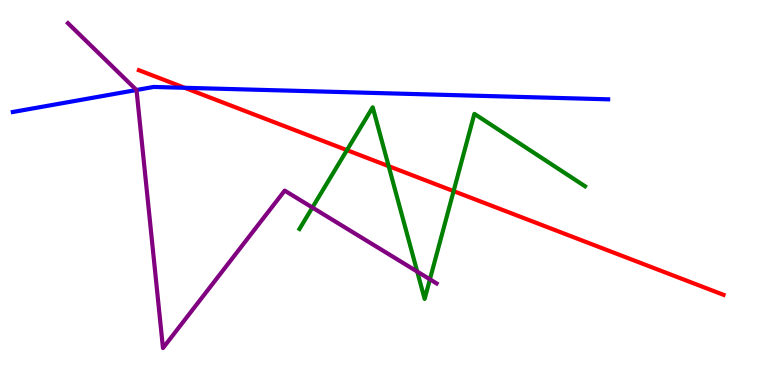[{'lines': ['blue', 'red'], 'intersections': [{'x': 2.38, 'y': 7.72}]}, {'lines': ['green', 'red'], 'intersections': [{'x': 4.48, 'y': 6.1}, {'x': 5.02, 'y': 5.68}, {'x': 5.85, 'y': 5.04}]}, {'lines': ['purple', 'red'], 'intersections': []}, {'lines': ['blue', 'green'], 'intersections': []}, {'lines': ['blue', 'purple'], 'intersections': [{'x': 1.76, 'y': 7.66}]}, {'lines': ['green', 'purple'], 'intersections': [{'x': 4.03, 'y': 4.61}, {'x': 5.38, 'y': 2.95}, {'x': 5.55, 'y': 2.74}]}]